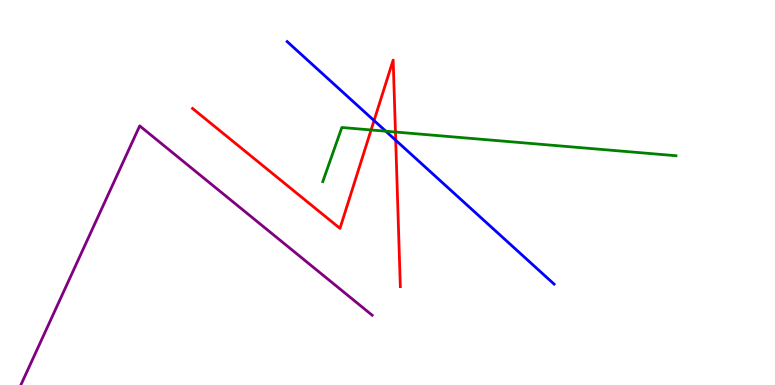[{'lines': ['blue', 'red'], 'intersections': [{'x': 4.83, 'y': 6.87}, {'x': 5.11, 'y': 6.36}]}, {'lines': ['green', 'red'], 'intersections': [{'x': 4.79, 'y': 6.62}, {'x': 5.1, 'y': 6.57}]}, {'lines': ['purple', 'red'], 'intersections': []}, {'lines': ['blue', 'green'], 'intersections': [{'x': 4.98, 'y': 6.59}]}, {'lines': ['blue', 'purple'], 'intersections': []}, {'lines': ['green', 'purple'], 'intersections': []}]